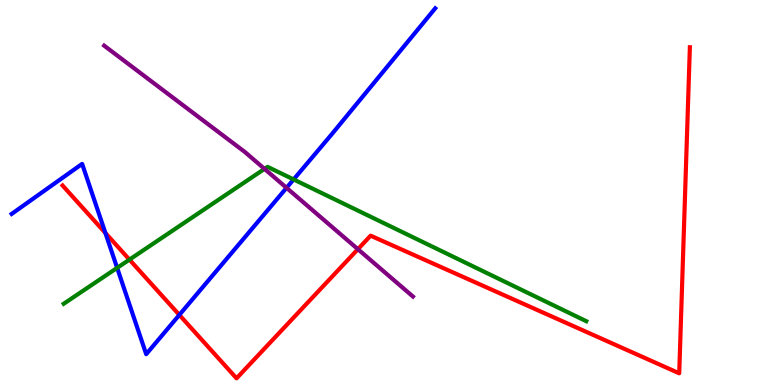[{'lines': ['blue', 'red'], 'intersections': [{'x': 1.36, 'y': 3.95}, {'x': 2.31, 'y': 1.82}]}, {'lines': ['green', 'red'], 'intersections': [{'x': 1.67, 'y': 3.26}]}, {'lines': ['purple', 'red'], 'intersections': [{'x': 4.62, 'y': 3.53}]}, {'lines': ['blue', 'green'], 'intersections': [{'x': 1.51, 'y': 3.04}, {'x': 3.79, 'y': 5.34}]}, {'lines': ['blue', 'purple'], 'intersections': [{'x': 3.7, 'y': 5.12}]}, {'lines': ['green', 'purple'], 'intersections': [{'x': 3.41, 'y': 5.61}]}]